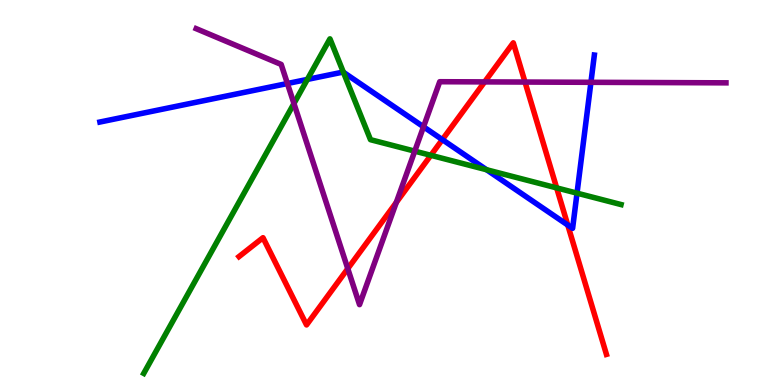[{'lines': ['blue', 'red'], 'intersections': [{'x': 5.71, 'y': 6.37}, {'x': 7.33, 'y': 4.15}]}, {'lines': ['green', 'red'], 'intersections': [{'x': 5.56, 'y': 5.97}, {'x': 7.18, 'y': 5.12}]}, {'lines': ['purple', 'red'], 'intersections': [{'x': 4.49, 'y': 3.02}, {'x': 5.11, 'y': 4.74}, {'x': 6.25, 'y': 7.87}, {'x': 6.77, 'y': 7.87}]}, {'lines': ['blue', 'green'], 'intersections': [{'x': 3.97, 'y': 7.94}, {'x': 4.43, 'y': 8.12}, {'x': 6.28, 'y': 5.59}, {'x': 7.45, 'y': 4.98}]}, {'lines': ['blue', 'purple'], 'intersections': [{'x': 3.71, 'y': 7.83}, {'x': 5.46, 'y': 6.71}, {'x': 7.62, 'y': 7.86}]}, {'lines': ['green', 'purple'], 'intersections': [{'x': 3.79, 'y': 7.31}, {'x': 5.35, 'y': 6.07}]}]